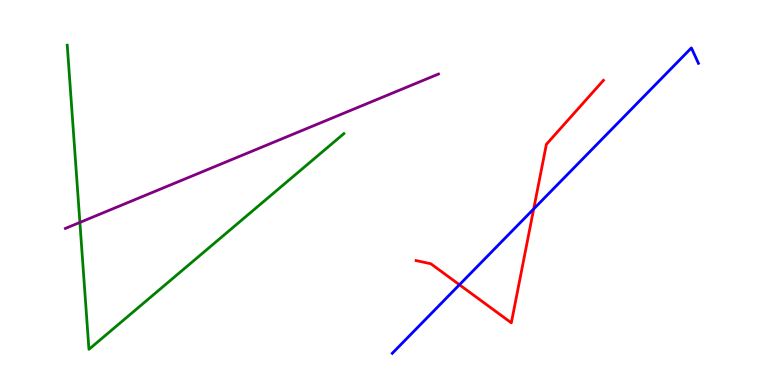[{'lines': ['blue', 'red'], 'intersections': [{'x': 5.93, 'y': 2.6}, {'x': 6.89, 'y': 4.57}]}, {'lines': ['green', 'red'], 'intersections': []}, {'lines': ['purple', 'red'], 'intersections': []}, {'lines': ['blue', 'green'], 'intersections': []}, {'lines': ['blue', 'purple'], 'intersections': []}, {'lines': ['green', 'purple'], 'intersections': [{'x': 1.03, 'y': 4.22}]}]